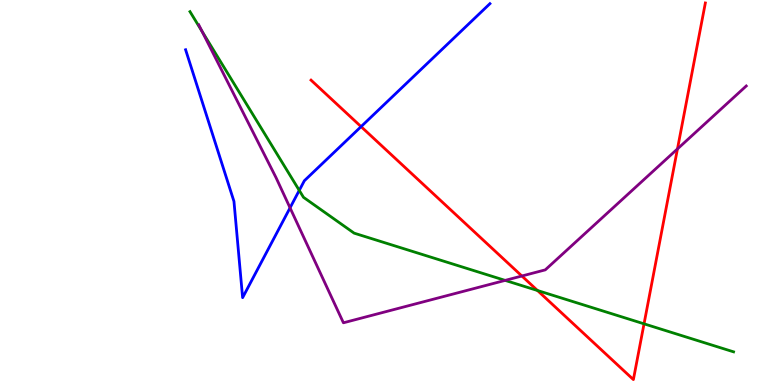[{'lines': ['blue', 'red'], 'intersections': [{'x': 4.66, 'y': 6.71}]}, {'lines': ['green', 'red'], 'intersections': [{'x': 6.94, 'y': 2.45}, {'x': 8.31, 'y': 1.59}]}, {'lines': ['purple', 'red'], 'intersections': [{'x': 6.73, 'y': 2.83}, {'x': 8.74, 'y': 6.13}]}, {'lines': ['blue', 'green'], 'intersections': [{'x': 3.86, 'y': 5.05}]}, {'lines': ['blue', 'purple'], 'intersections': [{'x': 3.74, 'y': 4.6}]}, {'lines': ['green', 'purple'], 'intersections': [{'x': 2.61, 'y': 9.18}, {'x': 6.52, 'y': 2.72}]}]